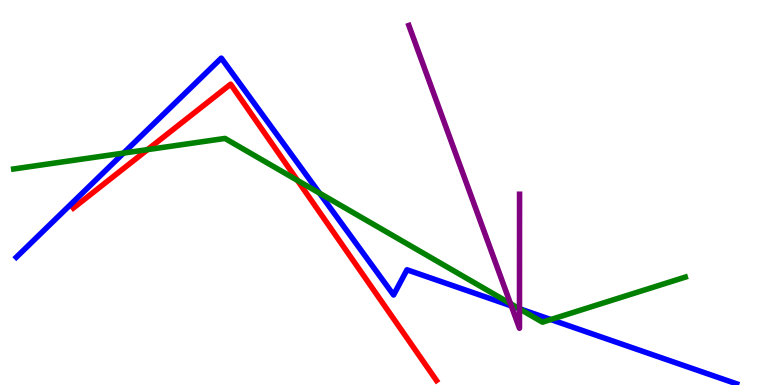[{'lines': ['blue', 'red'], 'intersections': []}, {'lines': ['green', 'red'], 'intersections': [{'x': 1.9, 'y': 6.11}, {'x': 3.84, 'y': 5.31}]}, {'lines': ['purple', 'red'], 'intersections': []}, {'lines': ['blue', 'green'], 'intersections': [{'x': 1.59, 'y': 6.02}, {'x': 4.12, 'y': 4.98}, {'x': 6.69, 'y': 1.99}, {'x': 7.11, 'y': 1.7}]}, {'lines': ['blue', 'purple'], 'intersections': [{'x': 6.6, 'y': 2.06}, {'x': 6.7, 'y': 1.98}]}, {'lines': ['green', 'purple'], 'intersections': [{'x': 6.59, 'y': 2.11}, {'x': 6.7, 'y': 1.98}]}]